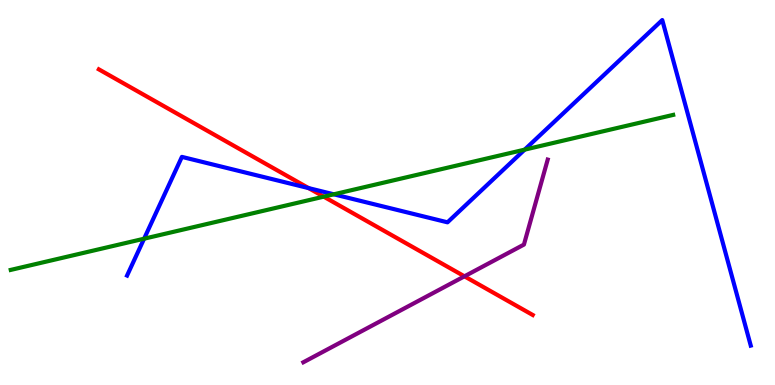[{'lines': ['blue', 'red'], 'intersections': [{'x': 3.98, 'y': 5.11}]}, {'lines': ['green', 'red'], 'intersections': [{'x': 4.18, 'y': 4.89}]}, {'lines': ['purple', 'red'], 'intersections': [{'x': 5.99, 'y': 2.82}]}, {'lines': ['blue', 'green'], 'intersections': [{'x': 1.86, 'y': 3.8}, {'x': 4.31, 'y': 4.95}, {'x': 6.77, 'y': 6.11}]}, {'lines': ['blue', 'purple'], 'intersections': []}, {'lines': ['green', 'purple'], 'intersections': []}]